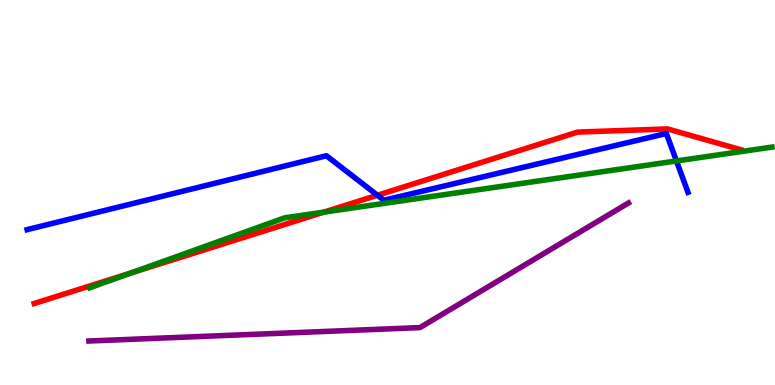[{'lines': ['blue', 'red'], 'intersections': [{'x': 4.87, 'y': 4.93}]}, {'lines': ['green', 'red'], 'intersections': [{'x': 1.69, 'y': 2.91}, {'x': 4.18, 'y': 4.49}]}, {'lines': ['purple', 'red'], 'intersections': []}, {'lines': ['blue', 'green'], 'intersections': [{'x': 8.73, 'y': 5.82}]}, {'lines': ['blue', 'purple'], 'intersections': []}, {'lines': ['green', 'purple'], 'intersections': []}]